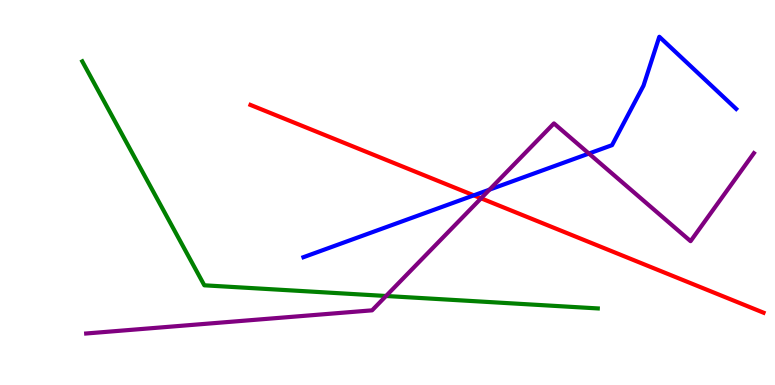[{'lines': ['blue', 'red'], 'intersections': [{'x': 6.11, 'y': 4.93}]}, {'lines': ['green', 'red'], 'intersections': []}, {'lines': ['purple', 'red'], 'intersections': [{'x': 6.21, 'y': 4.85}]}, {'lines': ['blue', 'green'], 'intersections': []}, {'lines': ['blue', 'purple'], 'intersections': [{'x': 6.32, 'y': 5.07}, {'x': 7.6, 'y': 6.01}]}, {'lines': ['green', 'purple'], 'intersections': [{'x': 4.98, 'y': 2.31}]}]